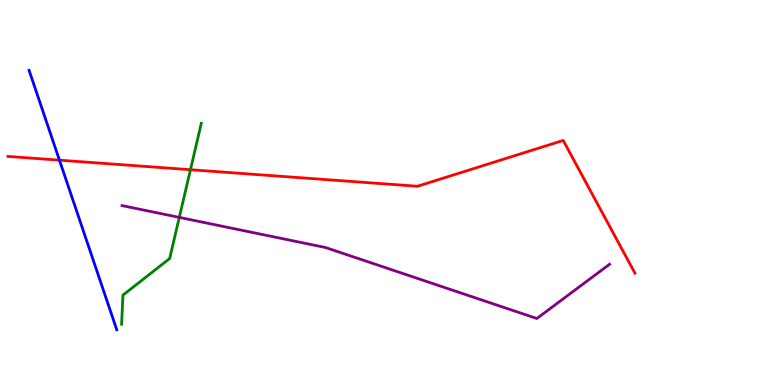[{'lines': ['blue', 'red'], 'intersections': [{'x': 0.767, 'y': 5.84}]}, {'lines': ['green', 'red'], 'intersections': [{'x': 2.46, 'y': 5.59}]}, {'lines': ['purple', 'red'], 'intersections': []}, {'lines': ['blue', 'green'], 'intersections': []}, {'lines': ['blue', 'purple'], 'intersections': []}, {'lines': ['green', 'purple'], 'intersections': [{'x': 2.31, 'y': 4.35}]}]